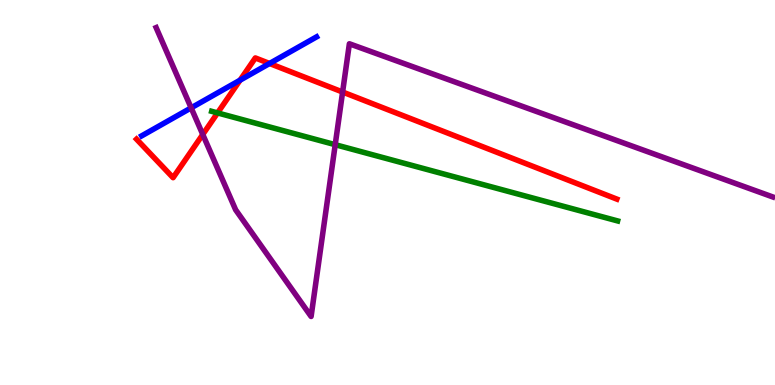[{'lines': ['blue', 'red'], 'intersections': [{'x': 3.1, 'y': 7.92}, {'x': 3.48, 'y': 8.35}]}, {'lines': ['green', 'red'], 'intersections': [{'x': 2.81, 'y': 7.07}]}, {'lines': ['purple', 'red'], 'intersections': [{'x': 2.62, 'y': 6.51}, {'x': 4.42, 'y': 7.61}]}, {'lines': ['blue', 'green'], 'intersections': []}, {'lines': ['blue', 'purple'], 'intersections': [{'x': 2.47, 'y': 7.2}]}, {'lines': ['green', 'purple'], 'intersections': [{'x': 4.33, 'y': 6.24}]}]